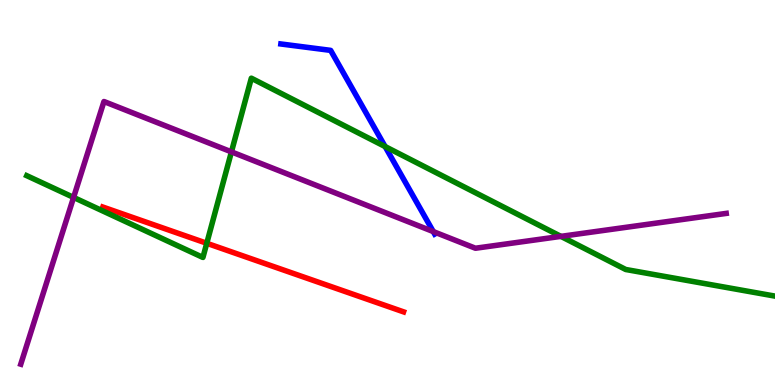[{'lines': ['blue', 'red'], 'intersections': []}, {'lines': ['green', 'red'], 'intersections': [{'x': 2.67, 'y': 3.68}]}, {'lines': ['purple', 'red'], 'intersections': []}, {'lines': ['blue', 'green'], 'intersections': [{'x': 4.97, 'y': 6.19}]}, {'lines': ['blue', 'purple'], 'intersections': [{'x': 5.59, 'y': 3.98}]}, {'lines': ['green', 'purple'], 'intersections': [{'x': 0.95, 'y': 4.87}, {'x': 2.99, 'y': 6.06}, {'x': 7.24, 'y': 3.86}]}]